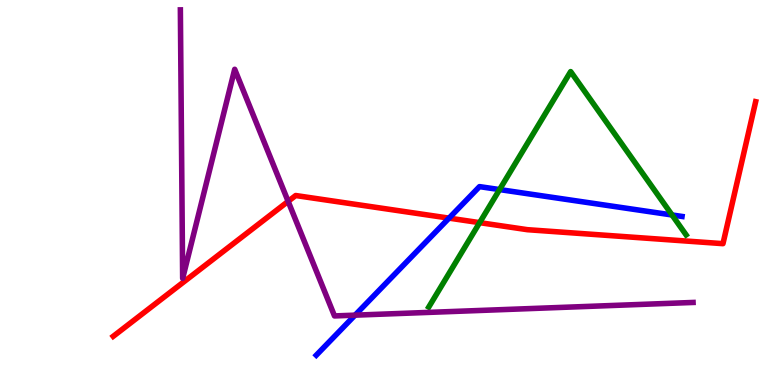[{'lines': ['blue', 'red'], 'intersections': [{'x': 5.79, 'y': 4.33}]}, {'lines': ['green', 'red'], 'intersections': [{'x': 6.19, 'y': 4.22}]}, {'lines': ['purple', 'red'], 'intersections': [{'x': 3.72, 'y': 4.77}]}, {'lines': ['blue', 'green'], 'intersections': [{'x': 6.45, 'y': 5.08}, {'x': 8.67, 'y': 4.42}]}, {'lines': ['blue', 'purple'], 'intersections': [{'x': 4.58, 'y': 1.81}]}, {'lines': ['green', 'purple'], 'intersections': []}]